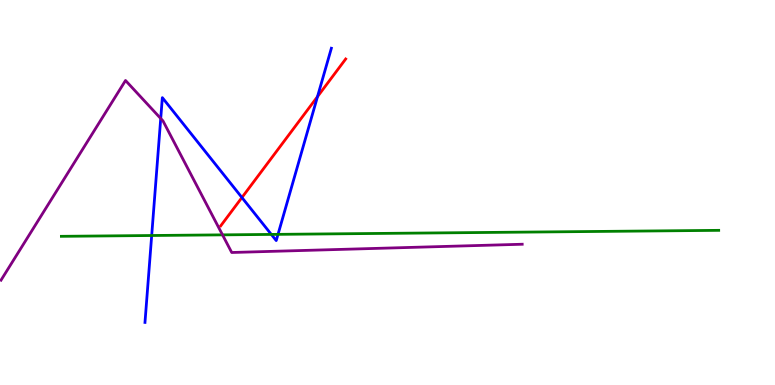[{'lines': ['blue', 'red'], 'intersections': [{'x': 3.12, 'y': 4.87}, {'x': 4.1, 'y': 7.49}]}, {'lines': ['green', 'red'], 'intersections': []}, {'lines': ['purple', 'red'], 'intersections': []}, {'lines': ['blue', 'green'], 'intersections': [{'x': 1.96, 'y': 3.88}, {'x': 3.5, 'y': 3.91}, {'x': 3.59, 'y': 3.91}]}, {'lines': ['blue', 'purple'], 'intersections': [{'x': 2.07, 'y': 6.92}]}, {'lines': ['green', 'purple'], 'intersections': [{'x': 2.87, 'y': 3.9}]}]